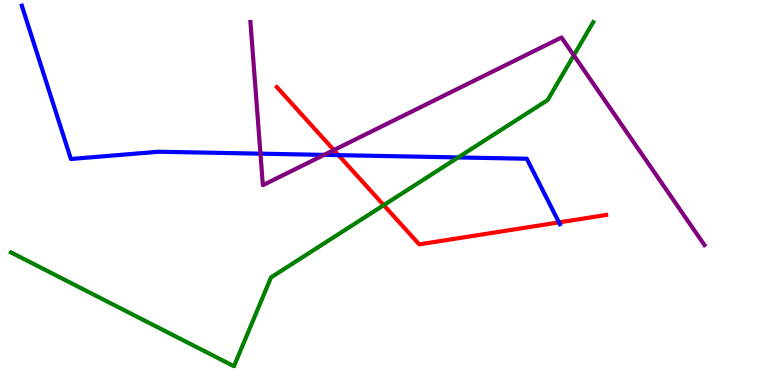[{'lines': ['blue', 'red'], 'intersections': [{'x': 4.37, 'y': 5.97}, {'x': 7.21, 'y': 4.22}]}, {'lines': ['green', 'red'], 'intersections': [{'x': 4.95, 'y': 4.67}]}, {'lines': ['purple', 'red'], 'intersections': [{'x': 4.31, 'y': 6.1}]}, {'lines': ['blue', 'green'], 'intersections': [{'x': 5.91, 'y': 5.91}]}, {'lines': ['blue', 'purple'], 'intersections': [{'x': 3.36, 'y': 6.01}, {'x': 4.18, 'y': 5.98}]}, {'lines': ['green', 'purple'], 'intersections': [{'x': 7.4, 'y': 8.56}]}]